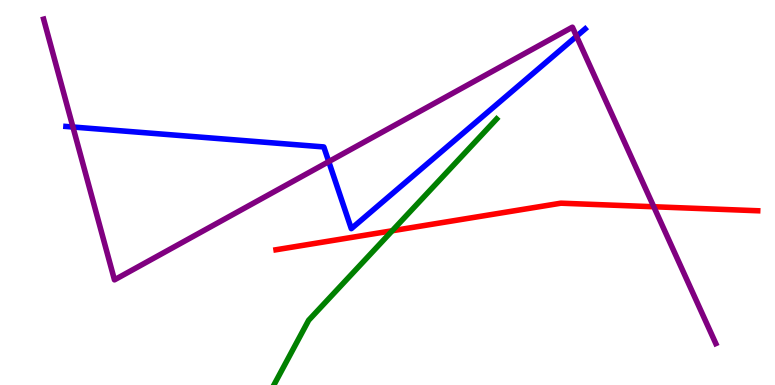[{'lines': ['blue', 'red'], 'intersections': []}, {'lines': ['green', 'red'], 'intersections': [{'x': 5.06, 'y': 4.01}]}, {'lines': ['purple', 'red'], 'intersections': [{'x': 8.44, 'y': 4.63}]}, {'lines': ['blue', 'green'], 'intersections': []}, {'lines': ['blue', 'purple'], 'intersections': [{'x': 0.941, 'y': 6.7}, {'x': 4.24, 'y': 5.8}, {'x': 7.44, 'y': 9.06}]}, {'lines': ['green', 'purple'], 'intersections': []}]